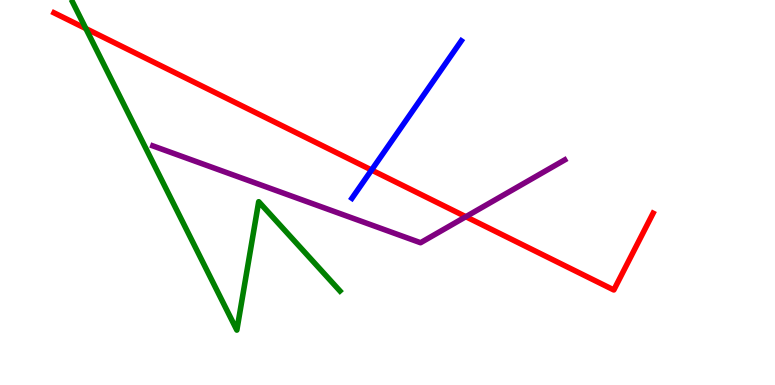[{'lines': ['blue', 'red'], 'intersections': [{'x': 4.79, 'y': 5.58}]}, {'lines': ['green', 'red'], 'intersections': [{'x': 1.11, 'y': 9.26}]}, {'lines': ['purple', 'red'], 'intersections': [{'x': 6.01, 'y': 4.37}]}, {'lines': ['blue', 'green'], 'intersections': []}, {'lines': ['blue', 'purple'], 'intersections': []}, {'lines': ['green', 'purple'], 'intersections': []}]